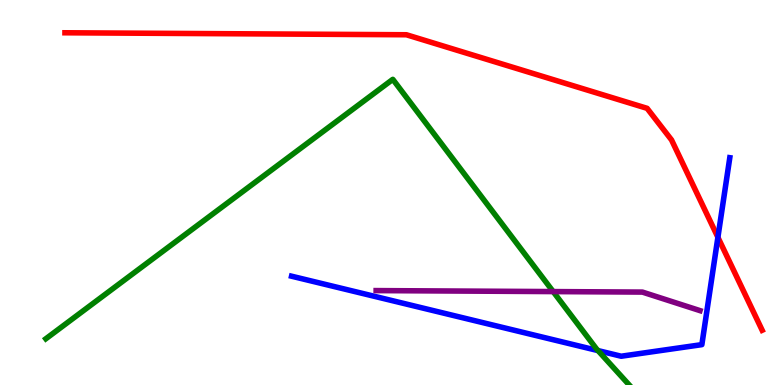[{'lines': ['blue', 'red'], 'intersections': [{'x': 9.26, 'y': 3.84}]}, {'lines': ['green', 'red'], 'intersections': []}, {'lines': ['purple', 'red'], 'intersections': []}, {'lines': ['blue', 'green'], 'intersections': [{'x': 7.72, 'y': 0.894}]}, {'lines': ['blue', 'purple'], 'intersections': []}, {'lines': ['green', 'purple'], 'intersections': [{'x': 7.14, 'y': 2.43}]}]